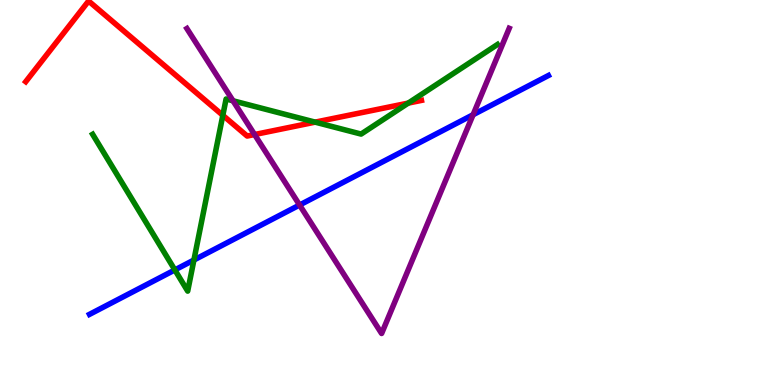[{'lines': ['blue', 'red'], 'intersections': []}, {'lines': ['green', 'red'], 'intersections': [{'x': 2.88, 'y': 7.0}, {'x': 4.07, 'y': 6.83}, {'x': 5.27, 'y': 7.32}]}, {'lines': ['purple', 'red'], 'intersections': [{'x': 3.28, 'y': 6.51}]}, {'lines': ['blue', 'green'], 'intersections': [{'x': 2.26, 'y': 2.99}, {'x': 2.5, 'y': 3.25}]}, {'lines': ['blue', 'purple'], 'intersections': [{'x': 3.87, 'y': 4.67}, {'x': 6.1, 'y': 7.02}]}, {'lines': ['green', 'purple'], 'intersections': [{'x': 3.01, 'y': 7.38}]}]